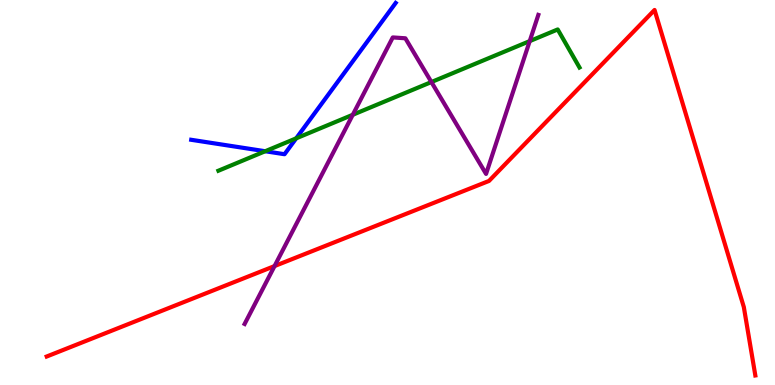[{'lines': ['blue', 'red'], 'intersections': []}, {'lines': ['green', 'red'], 'intersections': []}, {'lines': ['purple', 'red'], 'intersections': [{'x': 3.54, 'y': 3.09}]}, {'lines': ['blue', 'green'], 'intersections': [{'x': 3.42, 'y': 6.07}, {'x': 3.82, 'y': 6.41}]}, {'lines': ['blue', 'purple'], 'intersections': []}, {'lines': ['green', 'purple'], 'intersections': [{'x': 4.55, 'y': 7.02}, {'x': 5.57, 'y': 7.87}, {'x': 6.84, 'y': 8.93}]}]